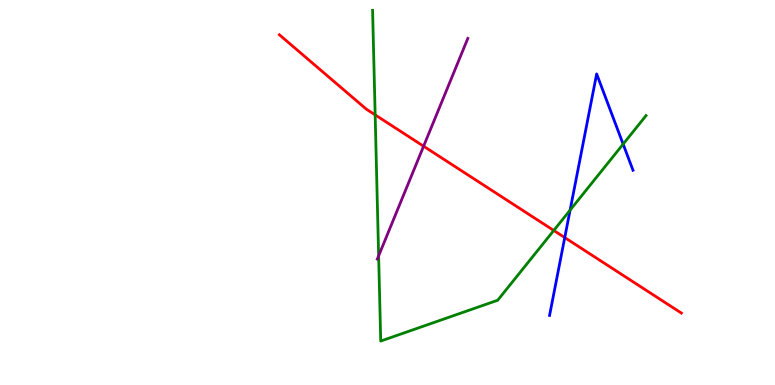[{'lines': ['blue', 'red'], 'intersections': [{'x': 7.29, 'y': 3.83}]}, {'lines': ['green', 'red'], 'intersections': [{'x': 4.84, 'y': 7.02}, {'x': 7.15, 'y': 4.01}]}, {'lines': ['purple', 'red'], 'intersections': [{'x': 5.47, 'y': 6.2}]}, {'lines': ['blue', 'green'], 'intersections': [{'x': 7.36, 'y': 4.54}, {'x': 8.04, 'y': 6.26}]}, {'lines': ['blue', 'purple'], 'intersections': []}, {'lines': ['green', 'purple'], 'intersections': [{'x': 4.89, 'y': 3.35}]}]